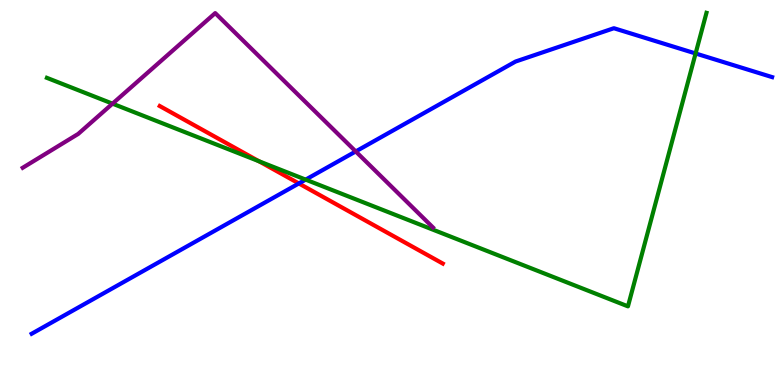[{'lines': ['blue', 'red'], 'intersections': [{'x': 3.86, 'y': 5.24}]}, {'lines': ['green', 'red'], 'intersections': [{'x': 3.34, 'y': 5.81}]}, {'lines': ['purple', 'red'], 'intersections': []}, {'lines': ['blue', 'green'], 'intersections': [{'x': 3.94, 'y': 5.33}, {'x': 8.98, 'y': 8.61}]}, {'lines': ['blue', 'purple'], 'intersections': [{'x': 4.59, 'y': 6.07}]}, {'lines': ['green', 'purple'], 'intersections': [{'x': 1.45, 'y': 7.31}]}]